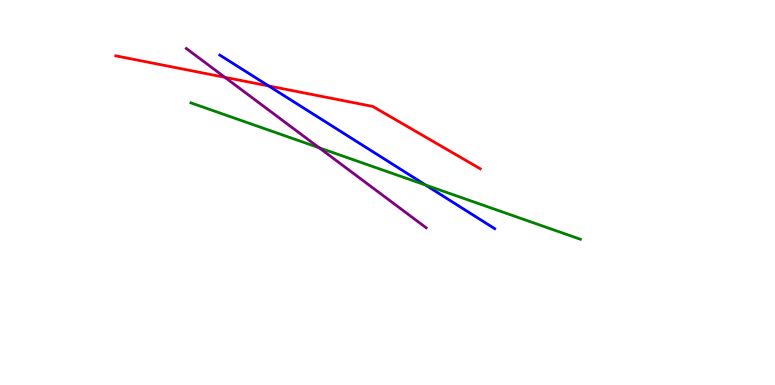[{'lines': ['blue', 'red'], 'intersections': [{'x': 3.47, 'y': 7.77}]}, {'lines': ['green', 'red'], 'intersections': []}, {'lines': ['purple', 'red'], 'intersections': [{'x': 2.9, 'y': 7.99}]}, {'lines': ['blue', 'green'], 'intersections': [{'x': 5.49, 'y': 5.19}]}, {'lines': ['blue', 'purple'], 'intersections': []}, {'lines': ['green', 'purple'], 'intersections': [{'x': 4.12, 'y': 6.16}]}]